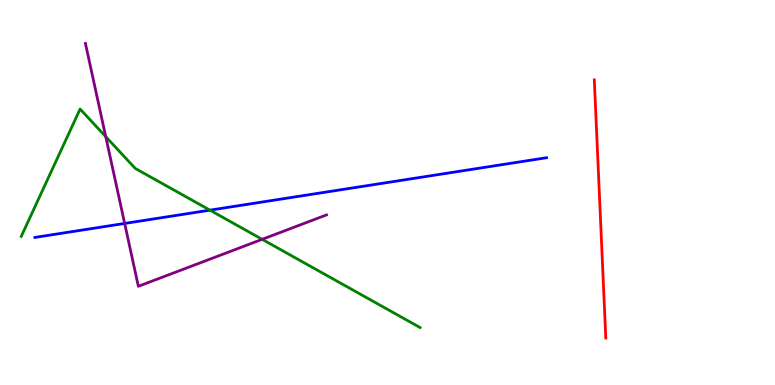[{'lines': ['blue', 'red'], 'intersections': []}, {'lines': ['green', 'red'], 'intersections': []}, {'lines': ['purple', 'red'], 'intersections': []}, {'lines': ['blue', 'green'], 'intersections': [{'x': 2.71, 'y': 4.54}]}, {'lines': ['blue', 'purple'], 'intersections': [{'x': 1.61, 'y': 4.2}]}, {'lines': ['green', 'purple'], 'intersections': [{'x': 1.36, 'y': 6.45}, {'x': 3.38, 'y': 3.78}]}]